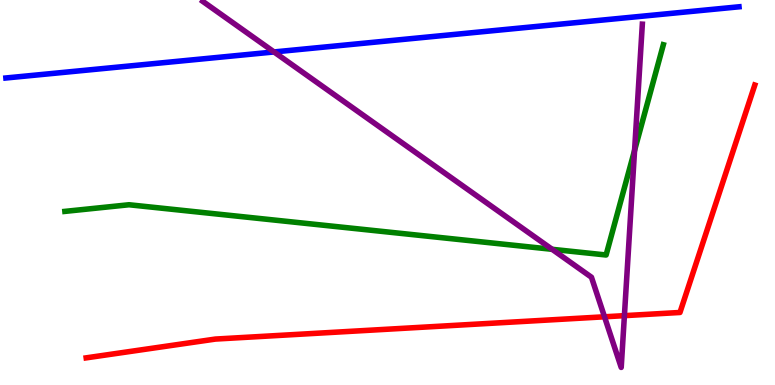[{'lines': ['blue', 'red'], 'intersections': []}, {'lines': ['green', 'red'], 'intersections': []}, {'lines': ['purple', 'red'], 'intersections': [{'x': 7.8, 'y': 1.77}, {'x': 8.06, 'y': 1.8}]}, {'lines': ['blue', 'green'], 'intersections': []}, {'lines': ['blue', 'purple'], 'intersections': [{'x': 3.54, 'y': 8.65}]}, {'lines': ['green', 'purple'], 'intersections': [{'x': 7.12, 'y': 3.52}, {'x': 8.19, 'y': 6.09}]}]